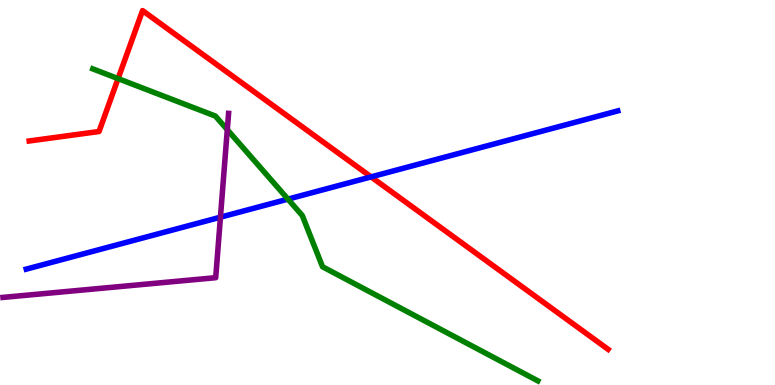[{'lines': ['blue', 'red'], 'intersections': [{'x': 4.79, 'y': 5.41}]}, {'lines': ['green', 'red'], 'intersections': [{'x': 1.52, 'y': 7.96}]}, {'lines': ['purple', 'red'], 'intersections': []}, {'lines': ['blue', 'green'], 'intersections': [{'x': 3.72, 'y': 4.83}]}, {'lines': ['blue', 'purple'], 'intersections': [{'x': 2.84, 'y': 4.36}]}, {'lines': ['green', 'purple'], 'intersections': [{'x': 2.93, 'y': 6.63}]}]